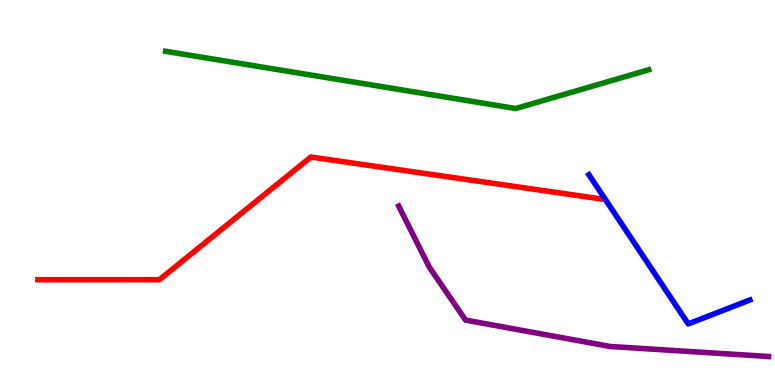[{'lines': ['blue', 'red'], 'intersections': []}, {'lines': ['green', 'red'], 'intersections': []}, {'lines': ['purple', 'red'], 'intersections': []}, {'lines': ['blue', 'green'], 'intersections': []}, {'lines': ['blue', 'purple'], 'intersections': []}, {'lines': ['green', 'purple'], 'intersections': []}]